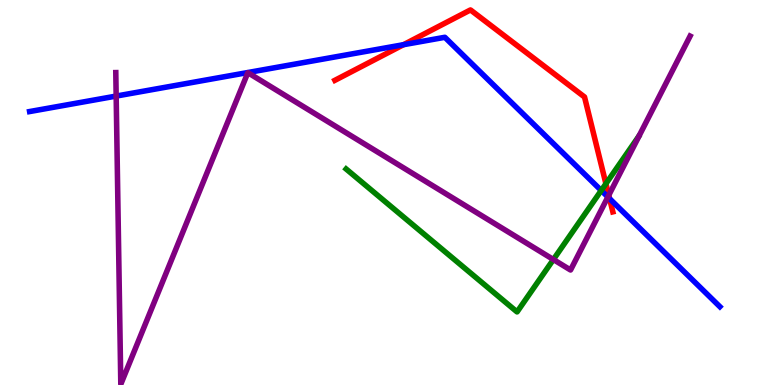[{'lines': ['blue', 'red'], 'intersections': [{'x': 5.21, 'y': 8.84}, {'x': 7.87, 'y': 4.84}]}, {'lines': ['green', 'red'], 'intersections': [{'x': 7.82, 'y': 5.23}]}, {'lines': ['purple', 'red'], 'intersections': [{'x': 7.85, 'y': 4.93}]}, {'lines': ['blue', 'green'], 'intersections': [{'x': 7.76, 'y': 5.05}]}, {'lines': ['blue', 'purple'], 'intersections': [{'x': 1.5, 'y': 7.5}, {'x': 7.84, 'y': 4.88}]}, {'lines': ['green', 'purple'], 'intersections': [{'x': 7.14, 'y': 3.26}]}]